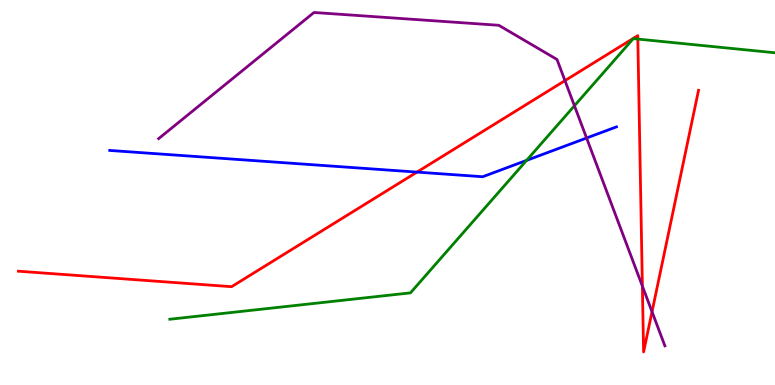[{'lines': ['blue', 'red'], 'intersections': [{'x': 5.38, 'y': 5.53}]}, {'lines': ['green', 'red'], 'intersections': [{'x': 8.23, 'y': 8.99}]}, {'lines': ['purple', 'red'], 'intersections': [{'x': 7.29, 'y': 7.91}, {'x': 8.29, 'y': 2.57}, {'x': 8.41, 'y': 1.9}]}, {'lines': ['blue', 'green'], 'intersections': [{'x': 6.79, 'y': 5.83}]}, {'lines': ['blue', 'purple'], 'intersections': [{'x': 7.57, 'y': 6.42}]}, {'lines': ['green', 'purple'], 'intersections': [{'x': 7.41, 'y': 7.25}]}]